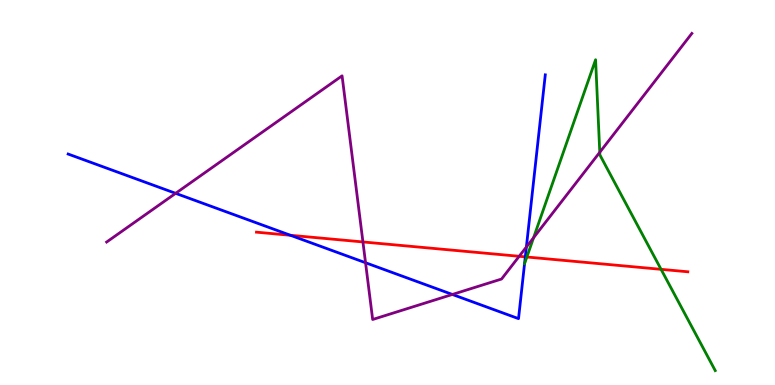[{'lines': ['blue', 'red'], 'intersections': [{'x': 3.75, 'y': 3.89}, {'x': 6.78, 'y': 3.33}]}, {'lines': ['green', 'red'], 'intersections': [{'x': 6.8, 'y': 3.32}, {'x': 8.53, 'y': 3.0}]}, {'lines': ['purple', 'red'], 'intersections': [{'x': 4.68, 'y': 3.72}, {'x': 6.7, 'y': 3.34}]}, {'lines': ['blue', 'green'], 'intersections': [{'x': 6.77, 'y': 3.15}]}, {'lines': ['blue', 'purple'], 'intersections': [{'x': 2.27, 'y': 4.98}, {'x': 4.72, 'y': 3.18}, {'x': 5.84, 'y': 2.35}, {'x': 6.79, 'y': 3.58}]}, {'lines': ['green', 'purple'], 'intersections': [{'x': 6.89, 'y': 3.83}, {'x': 7.74, 'y': 6.04}]}]